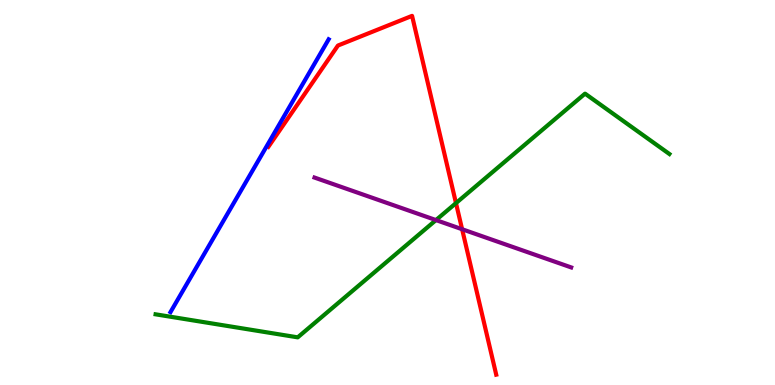[{'lines': ['blue', 'red'], 'intersections': []}, {'lines': ['green', 'red'], 'intersections': [{'x': 5.88, 'y': 4.72}]}, {'lines': ['purple', 'red'], 'intersections': [{'x': 5.96, 'y': 4.05}]}, {'lines': ['blue', 'green'], 'intersections': []}, {'lines': ['blue', 'purple'], 'intersections': []}, {'lines': ['green', 'purple'], 'intersections': [{'x': 5.63, 'y': 4.28}]}]